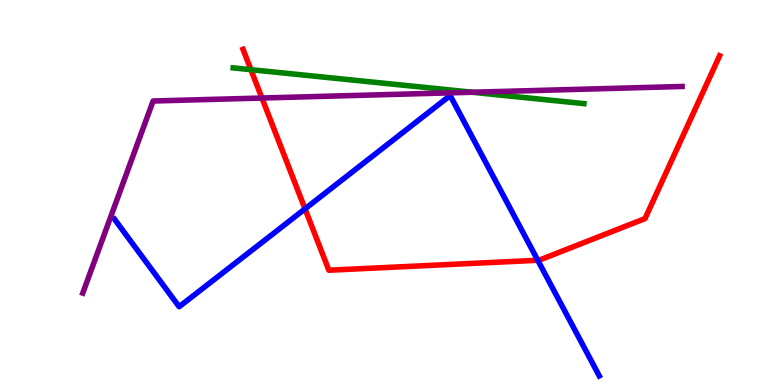[{'lines': ['blue', 'red'], 'intersections': [{'x': 3.94, 'y': 4.58}, {'x': 6.94, 'y': 3.24}]}, {'lines': ['green', 'red'], 'intersections': [{'x': 3.24, 'y': 8.19}]}, {'lines': ['purple', 'red'], 'intersections': [{'x': 3.38, 'y': 7.45}]}, {'lines': ['blue', 'green'], 'intersections': []}, {'lines': ['blue', 'purple'], 'intersections': []}, {'lines': ['green', 'purple'], 'intersections': [{'x': 6.09, 'y': 7.6}]}]